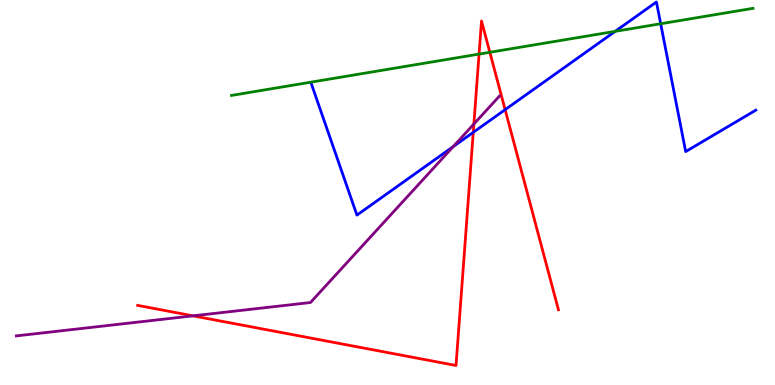[{'lines': ['blue', 'red'], 'intersections': [{'x': 6.11, 'y': 6.56}, {'x': 6.52, 'y': 7.15}]}, {'lines': ['green', 'red'], 'intersections': [{'x': 6.18, 'y': 8.6}, {'x': 6.32, 'y': 8.64}]}, {'lines': ['purple', 'red'], 'intersections': [{'x': 2.49, 'y': 1.8}, {'x': 6.11, 'y': 6.78}]}, {'lines': ['blue', 'green'], 'intersections': [{'x': 7.94, 'y': 9.19}, {'x': 8.52, 'y': 9.38}]}, {'lines': ['blue', 'purple'], 'intersections': [{'x': 5.85, 'y': 6.19}]}, {'lines': ['green', 'purple'], 'intersections': []}]